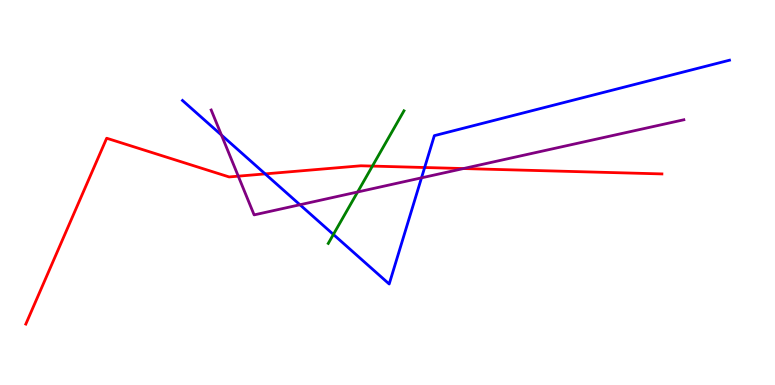[{'lines': ['blue', 'red'], 'intersections': [{'x': 3.42, 'y': 5.48}, {'x': 5.48, 'y': 5.65}]}, {'lines': ['green', 'red'], 'intersections': [{'x': 4.81, 'y': 5.69}]}, {'lines': ['purple', 'red'], 'intersections': [{'x': 3.07, 'y': 5.42}, {'x': 5.98, 'y': 5.62}]}, {'lines': ['blue', 'green'], 'intersections': [{'x': 4.3, 'y': 3.91}]}, {'lines': ['blue', 'purple'], 'intersections': [{'x': 2.86, 'y': 6.49}, {'x': 3.87, 'y': 4.68}, {'x': 5.44, 'y': 5.38}]}, {'lines': ['green', 'purple'], 'intersections': [{'x': 4.61, 'y': 5.01}]}]